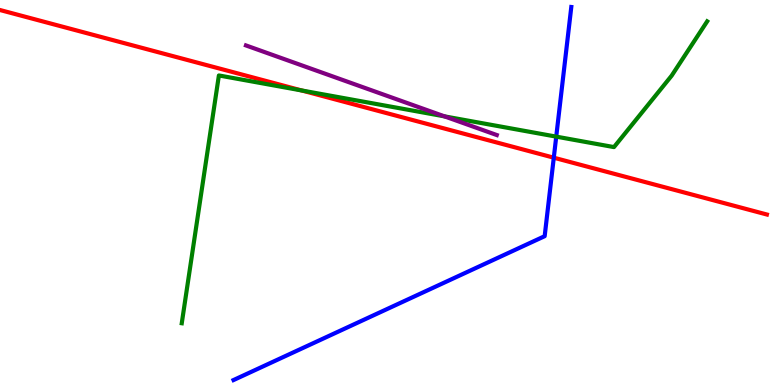[{'lines': ['blue', 'red'], 'intersections': [{'x': 7.15, 'y': 5.9}]}, {'lines': ['green', 'red'], 'intersections': [{'x': 3.89, 'y': 7.65}]}, {'lines': ['purple', 'red'], 'intersections': []}, {'lines': ['blue', 'green'], 'intersections': [{'x': 7.18, 'y': 6.45}]}, {'lines': ['blue', 'purple'], 'intersections': []}, {'lines': ['green', 'purple'], 'intersections': [{'x': 5.74, 'y': 6.98}]}]